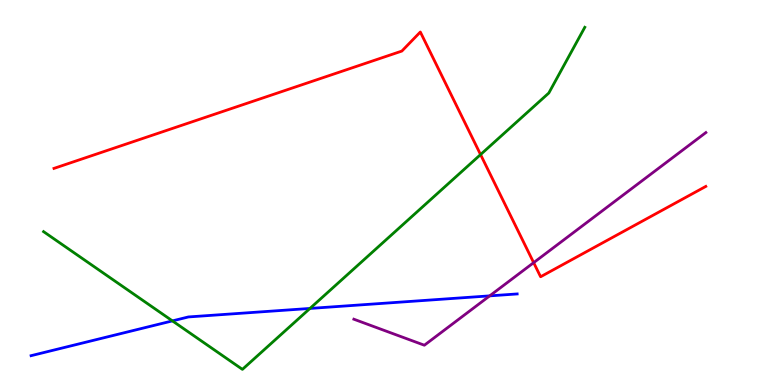[{'lines': ['blue', 'red'], 'intersections': []}, {'lines': ['green', 'red'], 'intersections': [{'x': 6.2, 'y': 5.99}]}, {'lines': ['purple', 'red'], 'intersections': [{'x': 6.89, 'y': 3.18}]}, {'lines': ['blue', 'green'], 'intersections': [{'x': 2.22, 'y': 1.67}, {'x': 4.0, 'y': 1.99}]}, {'lines': ['blue', 'purple'], 'intersections': [{'x': 6.32, 'y': 2.32}]}, {'lines': ['green', 'purple'], 'intersections': []}]